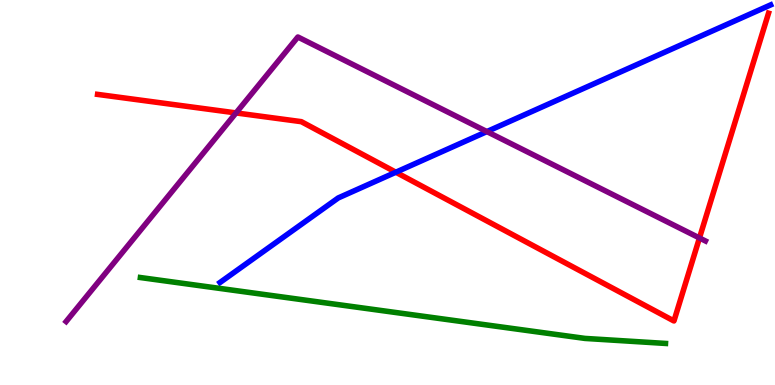[{'lines': ['blue', 'red'], 'intersections': [{'x': 5.11, 'y': 5.53}]}, {'lines': ['green', 'red'], 'intersections': []}, {'lines': ['purple', 'red'], 'intersections': [{'x': 3.05, 'y': 7.07}, {'x': 9.03, 'y': 3.82}]}, {'lines': ['blue', 'green'], 'intersections': []}, {'lines': ['blue', 'purple'], 'intersections': [{'x': 6.28, 'y': 6.58}]}, {'lines': ['green', 'purple'], 'intersections': []}]